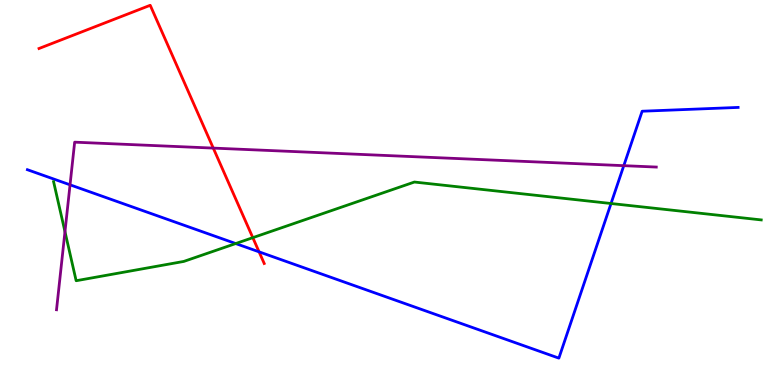[{'lines': ['blue', 'red'], 'intersections': [{'x': 3.34, 'y': 3.46}]}, {'lines': ['green', 'red'], 'intersections': [{'x': 3.26, 'y': 3.83}]}, {'lines': ['purple', 'red'], 'intersections': [{'x': 2.75, 'y': 6.15}]}, {'lines': ['blue', 'green'], 'intersections': [{'x': 3.04, 'y': 3.67}, {'x': 7.88, 'y': 4.71}]}, {'lines': ['blue', 'purple'], 'intersections': [{'x': 0.904, 'y': 5.2}, {'x': 8.05, 'y': 5.7}]}, {'lines': ['green', 'purple'], 'intersections': [{'x': 0.838, 'y': 3.98}]}]